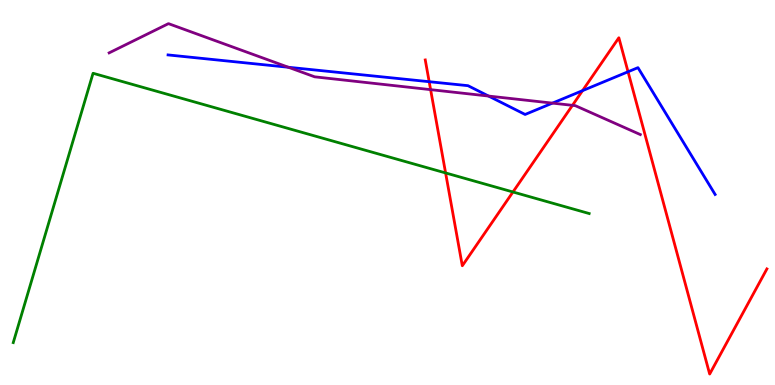[{'lines': ['blue', 'red'], 'intersections': [{'x': 5.54, 'y': 7.88}, {'x': 7.52, 'y': 7.65}, {'x': 8.1, 'y': 8.14}]}, {'lines': ['green', 'red'], 'intersections': [{'x': 5.75, 'y': 5.51}, {'x': 6.62, 'y': 5.01}]}, {'lines': ['purple', 'red'], 'intersections': [{'x': 5.56, 'y': 7.67}, {'x': 7.39, 'y': 7.26}]}, {'lines': ['blue', 'green'], 'intersections': []}, {'lines': ['blue', 'purple'], 'intersections': [{'x': 3.72, 'y': 8.25}, {'x': 6.3, 'y': 7.5}, {'x': 7.13, 'y': 7.32}]}, {'lines': ['green', 'purple'], 'intersections': []}]